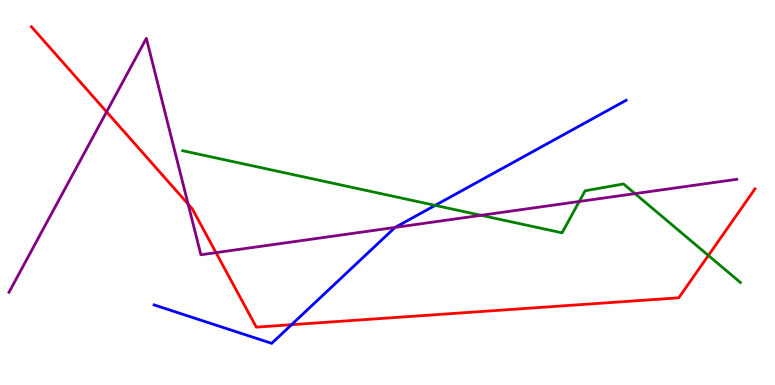[{'lines': ['blue', 'red'], 'intersections': [{'x': 3.76, 'y': 1.57}]}, {'lines': ['green', 'red'], 'intersections': [{'x': 9.14, 'y': 3.36}]}, {'lines': ['purple', 'red'], 'intersections': [{'x': 1.38, 'y': 7.09}, {'x': 2.43, 'y': 4.7}, {'x': 2.79, 'y': 3.44}]}, {'lines': ['blue', 'green'], 'intersections': [{'x': 5.62, 'y': 4.67}]}, {'lines': ['blue', 'purple'], 'intersections': [{'x': 5.1, 'y': 4.09}]}, {'lines': ['green', 'purple'], 'intersections': [{'x': 6.21, 'y': 4.41}, {'x': 7.47, 'y': 4.77}, {'x': 8.19, 'y': 4.97}]}]